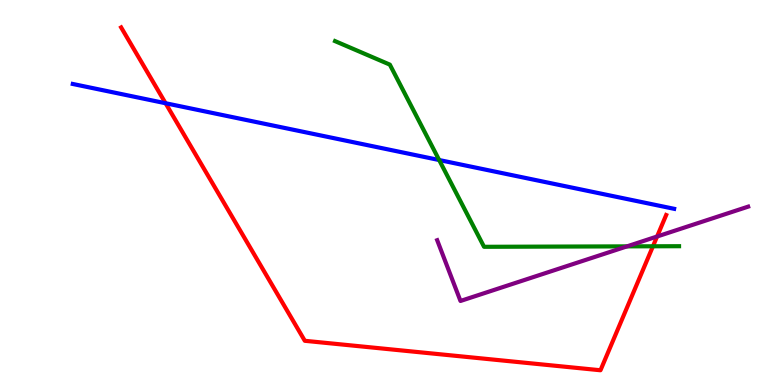[{'lines': ['blue', 'red'], 'intersections': [{'x': 2.14, 'y': 7.32}]}, {'lines': ['green', 'red'], 'intersections': [{'x': 8.43, 'y': 3.6}]}, {'lines': ['purple', 'red'], 'intersections': [{'x': 8.48, 'y': 3.86}]}, {'lines': ['blue', 'green'], 'intersections': [{'x': 5.67, 'y': 5.84}]}, {'lines': ['blue', 'purple'], 'intersections': []}, {'lines': ['green', 'purple'], 'intersections': [{'x': 8.09, 'y': 3.6}]}]